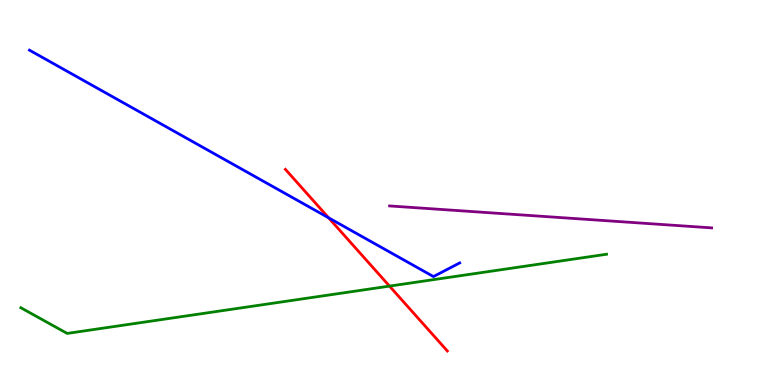[{'lines': ['blue', 'red'], 'intersections': [{'x': 4.24, 'y': 4.34}]}, {'lines': ['green', 'red'], 'intersections': [{'x': 5.03, 'y': 2.57}]}, {'lines': ['purple', 'red'], 'intersections': []}, {'lines': ['blue', 'green'], 'intersections': []}, {'lines': ['blue', 'purple'], 'intersections': []}, {'lines': ['green', 'purple'], 'intersections': []}]